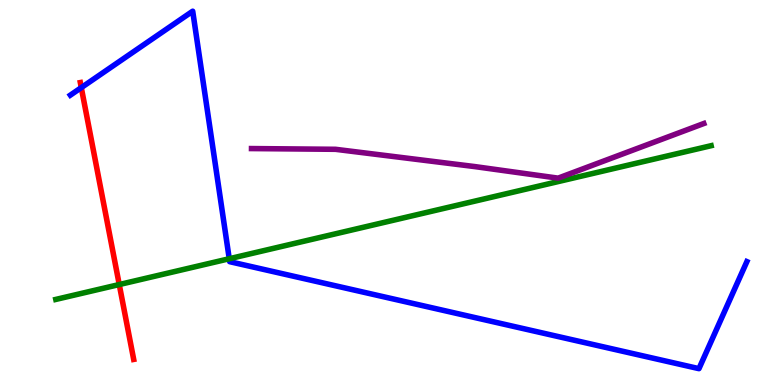[{'lines': ['blue', 'red'], 'intersections': [{'x': 1.05, 'y': 7.72}]}, {'lines': ['green', 'red'], 'intersections': [{'x': 1.54, 'y': 2.61}]}, {'lines': ['purple', 'red'], 'intersections': []}, {'lines': ['blue', 'green'], 'intersections': [{'x': 2.96, 'y': 3.28}]}, {'lines': ['blue', 'purple'], 'intersections': []}, {'lines': ['green', 'purple'], 'intersections': []}]